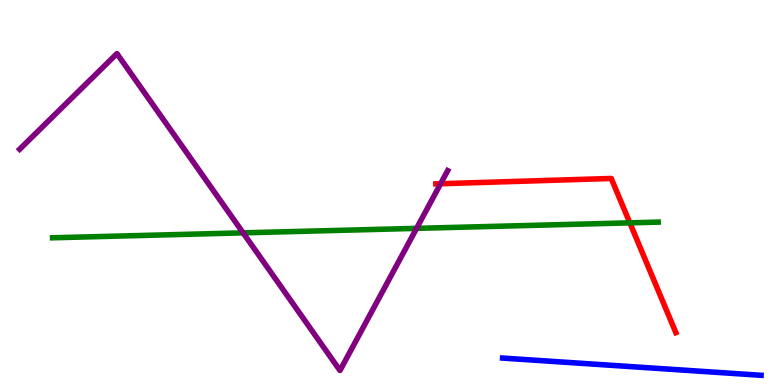[{'lines': ['blue', 'red'], 'intersections': []}, {'lines': ['green', 'red'], 'intersections': [{'x': 8.13, 'y': 4.21}]}, {'lines': ['purple', 'red'], 'intersections': [{'x': 5.69, 'y': 5.23}]}, {'lines': ['blue', 'green'], 'intersections': []}, {'lines': ['blue', 'purple'], 'intersections': []}, {'lines': ['green', 'purple'], 'intersections': [{'x': 3.14, 'y': 3.95}, {'x': 5.38, 'y': 4.07}]}]